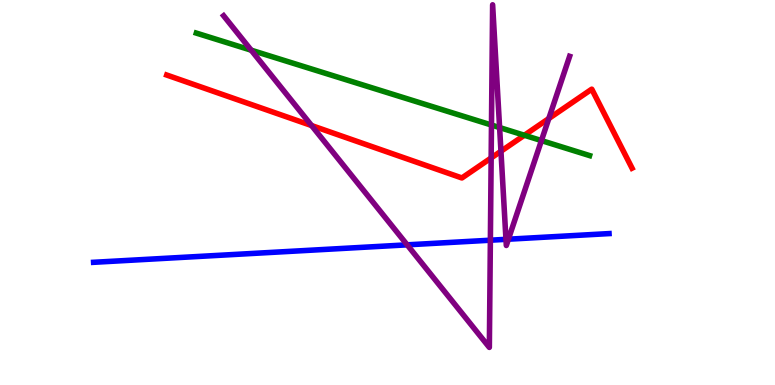[{'lines': ['blue', 'red'], 'intersections': []}, {'lines': ['green', 'red'], 'intersections': [{'x': 6.77, 'y': 6.49}]}, {'lines': ['purple', 'red'], 'intersections': [{'x': 4.02, 'y': 6.74}, {'x': 6.34, 'y': 5.9}, {'x': 6.46, 'y': 6.07}, {'x': 7.08, 'y': 6.92}]}, {'lines': ['blue', 'green'], 'intersections': []}, {'lines': ['blue', 'purple'], 'intersections': [{'x': 5.25, 'y': 3.64}, {'x': 6.33, 'y': 3.76}, {'x': 6.53, 'y': 3.78}, {'x': 6.56, 'y': 3.79}]}, {'lines': ['green', 'purple'], 'intersections': [{'x': 3.24, 'y': 8.7}, {'x': 6.34, 'y': 6.75}, {'x': 6.45, 'y': 6.69}, {'x': 6.99, 'y': 6.35}]}]